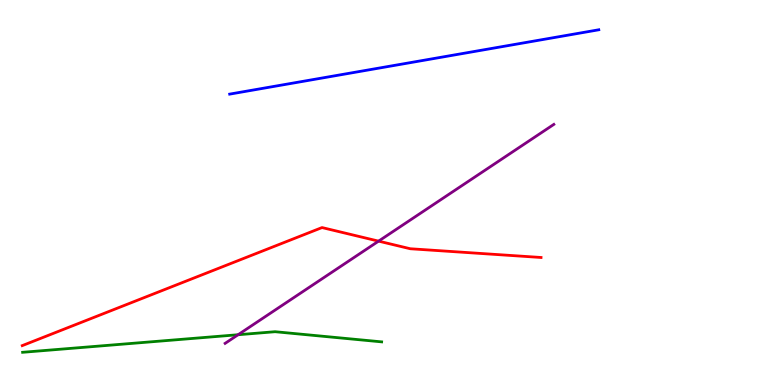[{'lines': ['blue', 'red'], 'intersections': []}, {'lines': ['green', 'red'], 'intersections': []}, {'lines': ['purple', 'red'], 'intersections': [{'x': 4.88, 'y': 3.74}]}, {'lines': ['blue', 'green'], 'intersections': []}, {'lines': ['blue', 'purple'], 'intersections': []}, {'lines': ['green', 'purple'], 'intersections': [{'x': 3.07, 'y': 1.31}]}]